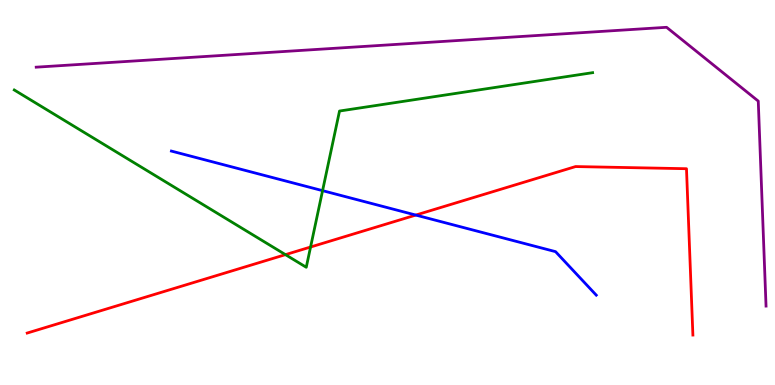[{'lines': ['blue', 'red'], 'intersections': [{'x': 5.37, 'y': 4.41}]}, {'lines': ['green', 'red'], 'intersections': [{'x': 3.68, 'y': 3.39}, {'x': 4.01, 'y': 3.58}]}, {'lines': ['purple', 'red'], 'intersections': []}, {'lines': ['blue', 'green'], 'intersections': [{'x': 4.16, 'y': 5.05}]}, {'lines': ['blue', 'purple'], 'intersections': []}, {'lines': ['green', 'purple'], 'intersections': []}]